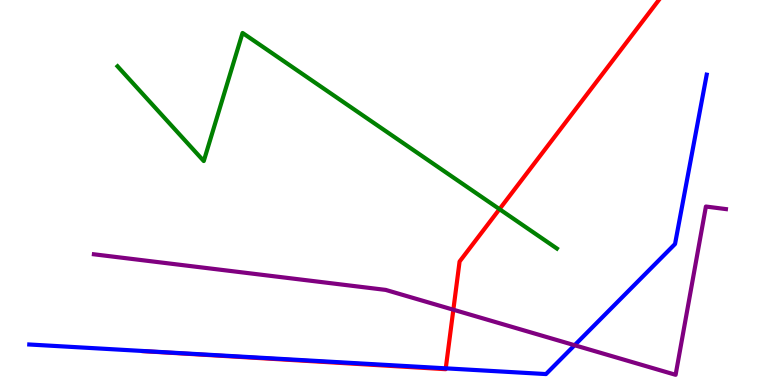[{'lines': ['blue', 'red'], 'intersections': [{'x': 5.75, 'y': 0.433}]}, {'lines': ['green', 'red'], 'intersections': [{'x': 6.45, 'y': 4.57}]}, {'lines': ['purple', 'red'], 'intersections': [{'x': 5.85, 'y': 1.96}]}, {'lines': ['blue', 'green'], 'intersections': []}, {'lines': ['blue', 'purple'], 'intersections': [{'x': 7.41, 'y': 1.03}]}, {'lines': ['green', 'purple'], 'intersections': []}]